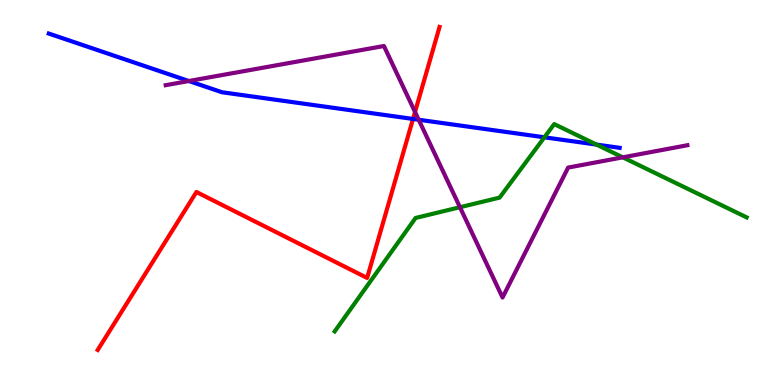[{'lines': ['blue', 'red'], 'intersections': [{'x': 5.33, 'y': 6.91}]}, {'lines': ['green', 'red'], 'intersections': []}, {'lines': ['purple', 'red'], 'intersections': [{'x': 5.36, 'y': 7.09}]}, {'lines': ['blue', 'green'], 'intersections': [{'x': 7.02, 'y': 6.43}, {'x': 7.7, 'y': 6.24}]}, {'lines': ['blue', 'purple'], 'intersections': [{'x': 2.44, 'y': 7.9}, {'x': 5.4, 'y': 6.89}]}, {'lines': ['green', 'purple'], 'intersections': [{'x': 5.93, 'y': 4.62}, {'x': 8.04, 'y': 5.91}]}]